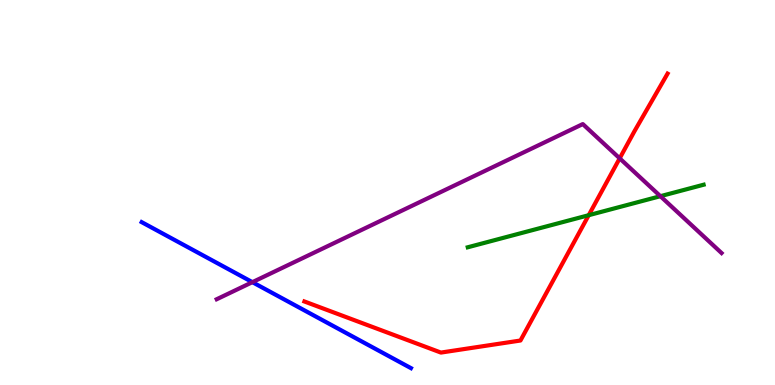[{'lines': ['blue', 'red'], 'intersections': []}, {'lines': ['green', 'red'], 'intersections': [{'x': 7.6, 'y': 4.41}]}, {'lines': ['purple', 'red'], 'intersections': [{'x': 8.0, 'y': 5.89}]}, {'lines': ['blue', 'green'], 'intersections': []}, {'lines': ['blue', 'purple'], 'intersections': [{'x': 3.26, 'y': 2.67}]}, {'lines': ['green', 'purple'], 'intersections': [{'x': 8.52, 'y': 4.9}]}]